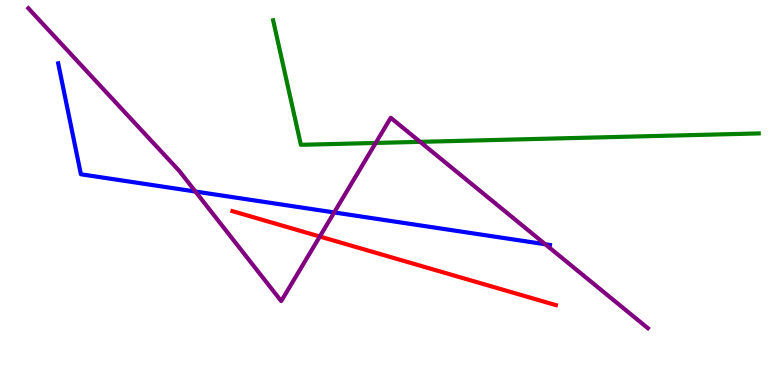[{'lines': ['blue', 'red'], 'intersections': []}, {'lines': ['green', 'red'], 'intersections': []}, {'lines': ['purple', 'red'], 'intersections': [{'x': 4.13, 'y': 3.86}]}, {'lines': ['blue', 'green'], 'intersections': []}, {'lines': ['blue', 'purple'], 'intersections': [{'x': 2.52, 'y': 5.03}, {'x': 4.31, 'y': 4.48}, {'x': 7.04, 'y': 3.66}]}, {'lines': ['green', 'purple'], 'intersections': [{'x': 4.85, 'y': 6.29}, {'x': 5.42, 'y': 6.32}]}]